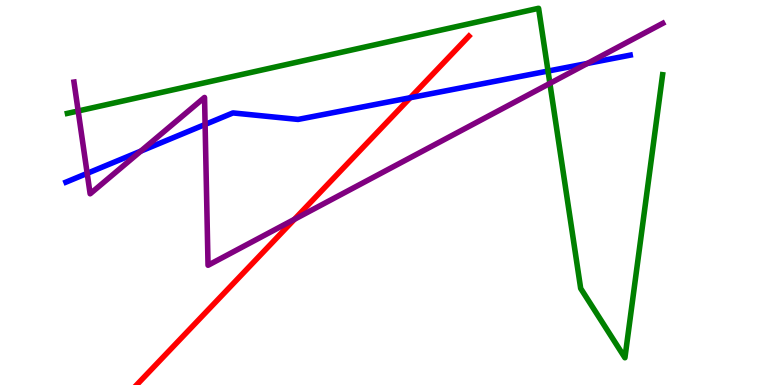[{'lines': ['blue', 'red'], 'intersections': [{'x': 5.29, 'y': 7.46}]}, {'lines': ['green', 'red'], 'intersections': []}, {'lines': ['purple', 'red'], 'intersections': [{'x': 3.8, 'y': 4.3}]}, {'lines': ['blue', 'green'], 'intersections': [{'x': 7.07, 'y': 8.15}]}, {'lines': ['blue', 'purple'], 'intersections': [{'x': 1.12, 'y': 5.5}, {'x': 1.82, 'y': 6.07}, {'x': 2.65, 'y': 6.77}, {'x': 7.58, 'y': 8.35}]}, {'lines': ['green', 'purple'], 'intersections': [{'x': 1.01, 'y': 7.12}, {'x': 7.1, 'y': 7.83}]}]